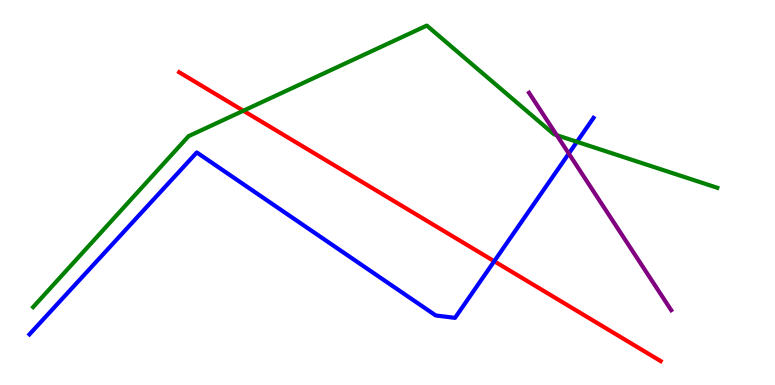[{'lines': ['blue', 'red'], 'intersections': [{'x': 6.38, 'y': 3.21}]}, {'lines': ['green', 'red'], 'intersections': [{'x': 3.14, 'y': 7.12}]}, {'lines': ['purple', 'red'], 'intersections': []}, {'lines': ['blue', 'green'], 'intersections': [{'x': 7.44, 'y': 6.32}]}, {'lines': ['blue', 'purple'], 'intersections': [{'x': 7.34, 'y': 6.01}]}, {'lines': ['green', 'purple'], 'intersections': [{'x': 7.18, 'y': 6.49}]}]